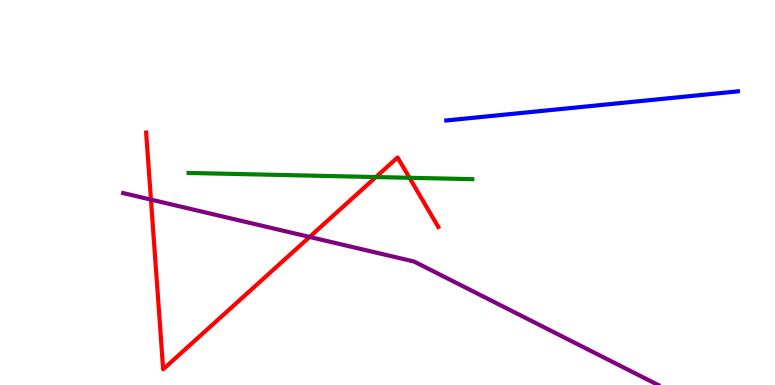[{'lines': ['blue', 'red'], 'intersections': []}, {'lines': ['green', 'red'], 'intersections': [{'x': 4.85, 'y': 5.4}, {'x': 5.28, 'y': 5.38}]}, {'lines': ['purple', 'red'], 'intersections': [{'x': 1.95, 'y': 4.82}, {'x': 3.99, 'y': 3.85}]}, {'lines': ['blue', 'green'], 'intersections': []}, {'lines': ['blue', 'purple'], 'intersections': []}, {'lines': ['green', 'purple'], 'intersections': []}]